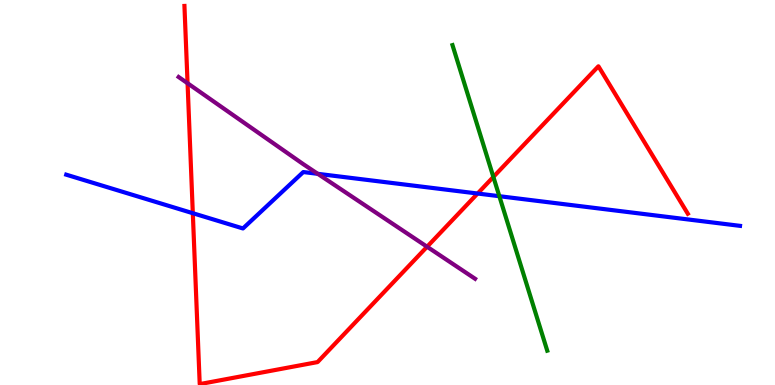[{'lines': ['blue', 'red'], 'intersections': [{'x': 2.49, 'y': 4.46}, {'x': 6.16, 'y': 4.97}]}, {'lines': ['green', 'red'], 'intersections': [{'x': 6.37, 'y': 5.4}]}, {'lines': ['purple', 'red'], 'intersections': [{'x': 2.42, 'y': 7.84}, {'x': 5.51, 'y': 3.59}]}, {'lines': ['blue', 'green'], 'intersections': [{'x': 6.44, 'y': 4.9}]}, {'lines': ['blue', 'purple'], 'intersections': [{'x': 4.1, 'y': 5.49}]}, {'lines': ['green', 'purple'], 'intersections': []}]